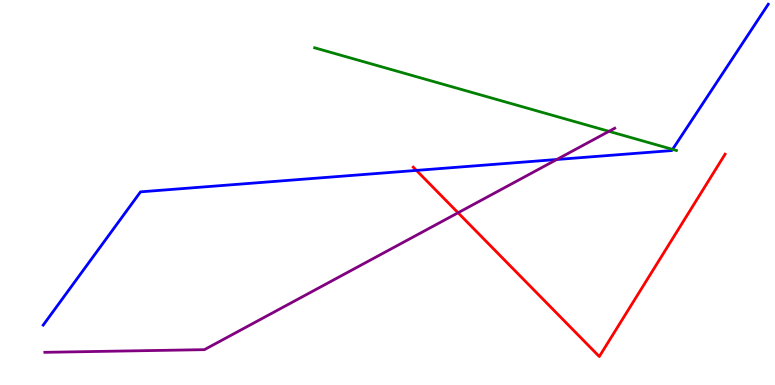[{'lines': ['blue', 'red'], 'intersections': [{'x': 5.37, 'y': 5.57}]}, {'lines': ['green', 'red'], 'intersections': []}, {'lines': ['purple', 'red'], 'intersections': [{'x': 5.91, 'y': 4.47}]}, {'lines': ['blue', 'green'], 'intersections': [{'x': 8.68, 'y': 6.12}]}, {'lines': ['blue', 'purple'], 'intersections': [{'x': 7.18, 'y': 5.86}]}, {'lines': ['green', 'purple'], 'intersections': [{'x': 7.86, 'y': 6.59}]}]